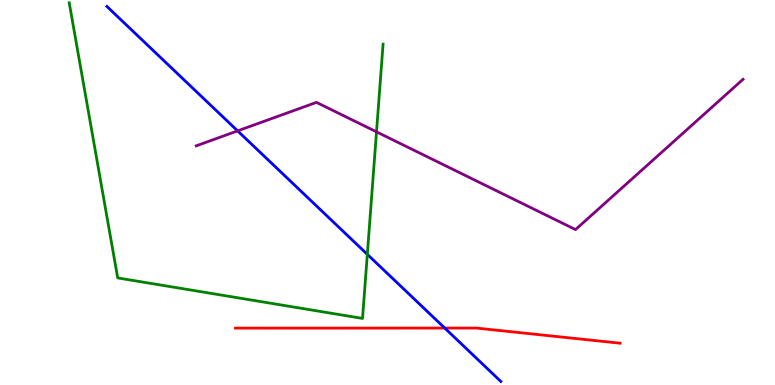[{'lines': ['blue', 'red'], 'intersections': [{'x': 5.74, 'y': 1.48}]}, {'lines': ['green', 'red'], 'intersections': []}, {'lines': ['purple', 'red'], 'intersections': []}, {'lines': ['blue', 'green'], 'intersections': [{'x': 4.74, 'y': 3.39}]}, {'lines': ['blue', 'purple'], 'intersections': [{'x': 3.07, 'y': 6.6}]}, {'lines': ['green', 'purple'], 'intersections': [{'x': 4.86, 'y': 6.58}]}]